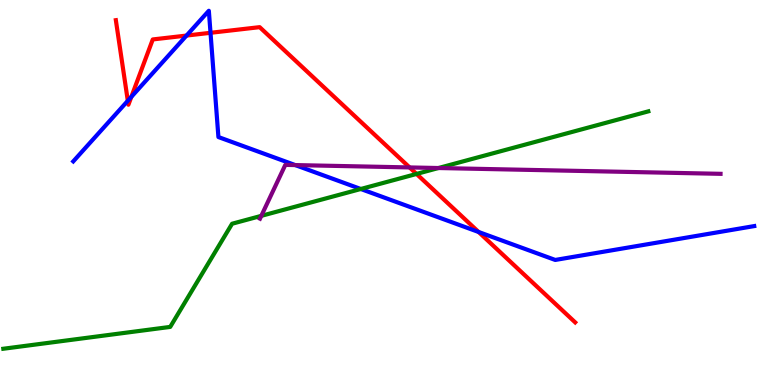[{'lines': ['blue', 'red'], 'intersections': [{'x': 1.65, 'y': 7.38}, {'x': 1.69, 'y': 7.48}, {'x': 2.41, 'y': 9.08}, {'x': 2.72, 'y': 9.15}, {'x': 6.18, 'y': 3.97}]}, {'lines': ['green', 'red'], 'intersections': [{'x': 5.37, 'y': 5.48}]}, {'lines': ['purple', 'red'], 'intersections': [{'x': 5.29, 'y': 5.65}]}, {'lines': ['blue', 'green'], 'intersections': [{'x': 4.66, 'y': 5.09}]}, {'lines': ['blue', 'purple'], 'intersections': [{'x': 3.81, 'y': 5.71}]}, {'lines': ['green', 'purple'], 'intersections': [{'x': 3.37, 'y': 4.39}, {'x': 5.66, 'y': 5.64}]}]